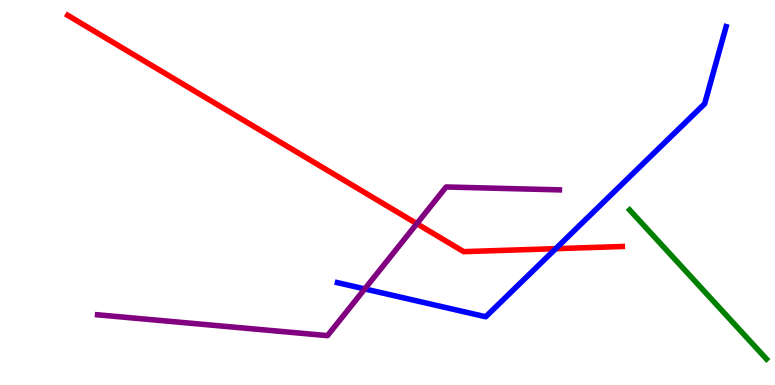[{'lines': ['blue', 'red'], 'intersections': [{'x': 7.17, 'y': 3.54}]}, {'lines': ['green', 'red'], 'intersections': []}, {'lines': ['purple', 'red'], 'intersections': [{'x': 5.38, 'y': 4.19}]}, {'lines': ['blue', 'green'], 'intersections': []}, {'lines': ['blue', 'purple'], 'intersections': [{'x': 4.71, 'y': 2.5}]}, {'lines': ['green', 'purple'], 'intersections': []}]